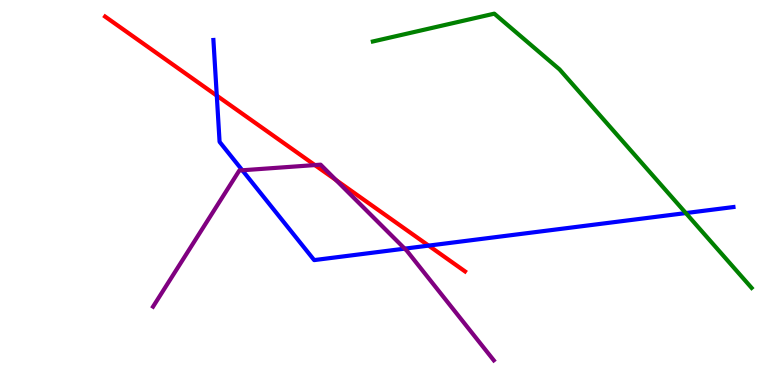[{'lines': ['blue', 'red'], 'intersections': [{'x': 2.8, 'y': 7.52}, {'x': 5.53, 'y': 3.62}]}, {'lines': ['green', 'red'], 'intersections': []}, {'lines': ['purple', 'red'], 'intersections': [{'x': 4.06, 'y': 5.71}, {'x': 4.34, 'y': 5.32}]}, {'lines': ['blue', 'green'], 'intersections': [{'x': 8.85, 'y': 4.47}]}, {'lines': ['blue', 'purple'], 'intersections': [{'x': 3.13, 'y': 5.58}, {'x': 5.22, 'y': 3.54}]}, {'lines': ['green', 'purple'], 'intersections': []}]